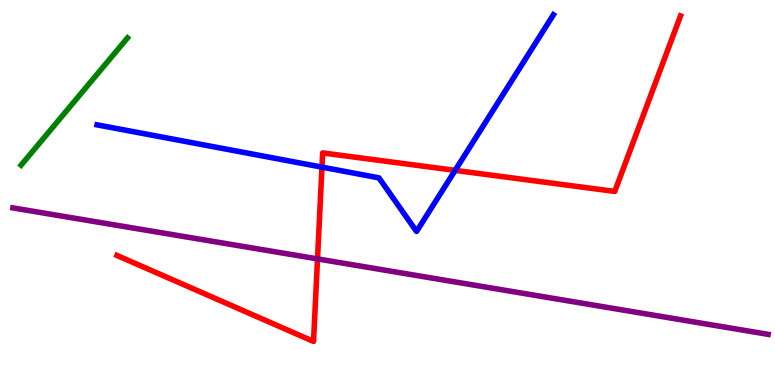[{'lines': ['blue', 'red'], 'intersections': [{'x': 4.15, 'y': 5.66}, {'x': 5.87, 'y': 5.57}]}, {'lines': ['green', 'red'], 'intersections': []}, {'lines': ['purple', 'red'], 'intersections': [{'x': 4.1, 'y': 3.28}]}, {'lines': ['blue', 'green'], 'intersections': []}, {'lines': ['blue', 'purple'], 'intersections': []}, {'lines': ['green', 'purple'], 'intersections': []}]